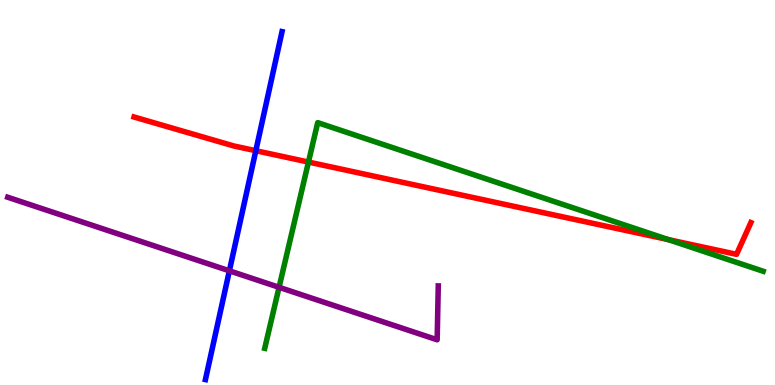[{'lines': ['blue', 'red'], 'intersections': [{'x': 3.3, 'y': 6.09}]}, {'lines': ['green', 'red'], 'intersections': [{'x': 3.98, 'y': 5.79}, {'x': 8.63, 'y': 3.78}]}, {'lines': ['purple', 'red'], 'intersections': []}, {'lines': ['blue', 'green'], 'intersections': []}, {'lines': ['blue', 'purple'], 'intersections': [{'x': 2.96, 'y': 2.97}]}, {'lines': ['green', 'purple'], 'intersections': [{'x': 3.6, 'y': 2.54}]}]